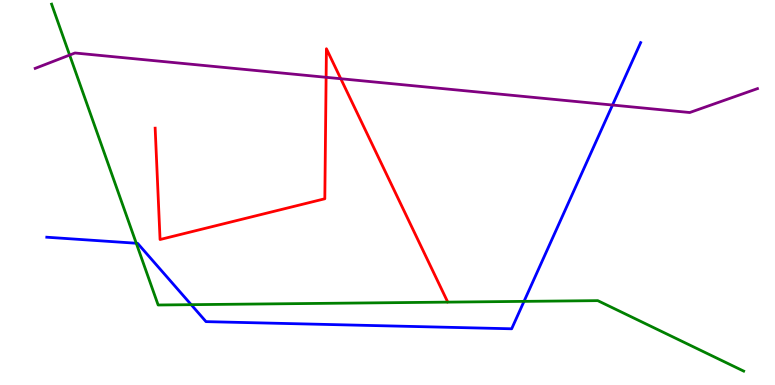[{'lines': ['blue', 'red'], 'intersections': []}, {'lines': ['green', 'red'], 'intersections': []}, {'lines': ['purple', 'red'], 'intersections': [{'x': 4.21, 'y': 7.99}, {'x': 4.4, 'y': 7.96}]}, {'lines': ['blue', 'green'], 'intersections': [{'x': 1.76, 'y': 3.68}, {'x': 2.47, 'y': 2.09}, {'x': 6.76, 'y': 2.17}]}, {'lines': ['blue', 'purple'], 'intersections': [{'x': 7.9, 'y': 7.27}]}, {'lines': ['green', 'purple'], 'intersections': [{'x': 0.898, 'y': 8.57}]}]